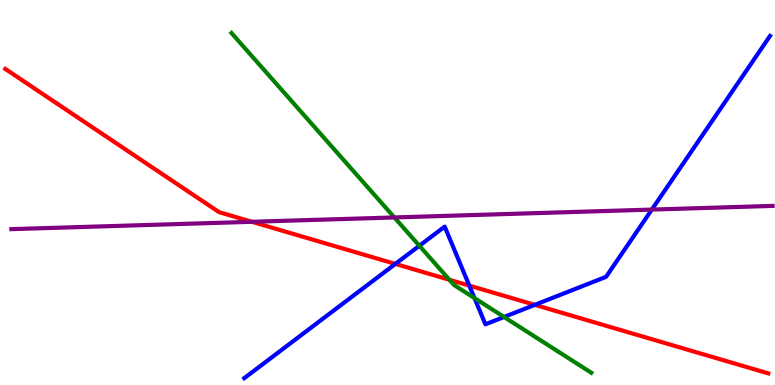[{'lines': ['blue', 'red'], 'intersections': [{'x': 5.1, 'y': 3.15}, {'x': 6.06, 'y': 2.58}, {'x': 6.9, 'y': 2.08}]}, {'lines': ['green', 'red'], 'intersections': [{'x': 5.8, 'y': 2.73}]}, {'lines': ['purple', 'red'], 'intersections': [{'x': 3.25, 'y': 4.24}]}, {'lines': ['blue', 'green'], 'intersections': [{'x': 5.41, 'y': 3.62}, {'x': 6.12, 'y': 2.26}, {'x': 6.5, 'y': 1.77}]}, {'lines': ['blue', 'purple'], 'intersections': [{'x': 8.41, 'y': 4.56}]}, {'lines': ['green', 'purple'], 'intersections': [{'x': 5.09, 'y': 4.35}]}]